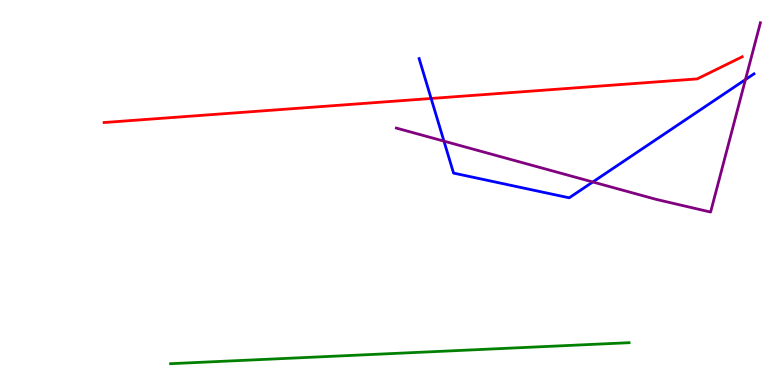[{'lines': ['blue', 'red'], 'intersections': [{'x': 5.56, 'y': 7.44}]}, {'lines': ['green', 'red'], 'intersections': []}, {'lines': ['purple', 'red'], 'intersections': []}, {'lines': ['blue', 'green'], 'intersections': []}, {'lines': ['blue', 'purple'], 'intersections': [{'x': 5.73, 'y': 6.33}, {'x': 7.65, 'y': 5.27}, {'x': 9.62, 'y': 7.93}]}, {'lines': ['green', 'purple'], 'intersections': []}]